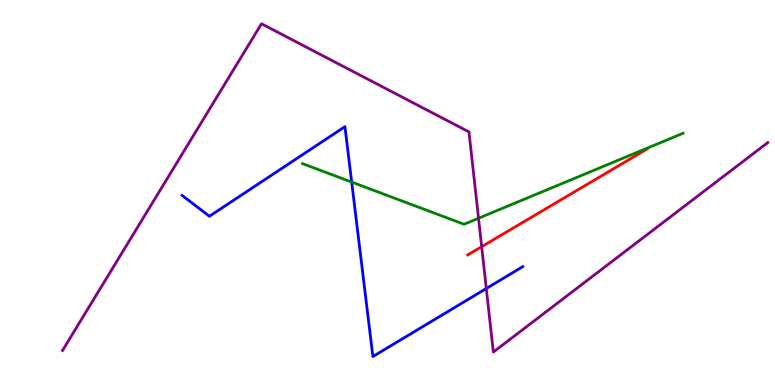[{'lines': ['blue', 'red'], 'intersections': []}, {'lines': ['green', 'red'], 'intersections': []}, {'lines': ['purple', 'red'], 'intersections': [{'x': 6.22, 'y': 3.59}]}, {'lines': ['blue', 'green'], 'intersections': [{'x': 4.54, 'y': 5.27}]}, {'lines': ['blue', 'purple'], 'intersections': [{'x': 6.27, 'y': 2.51}]}, {'lines': ['green', 'purple'], 'intersections': [{'x': 6.17, 'y': 4.33}]}]